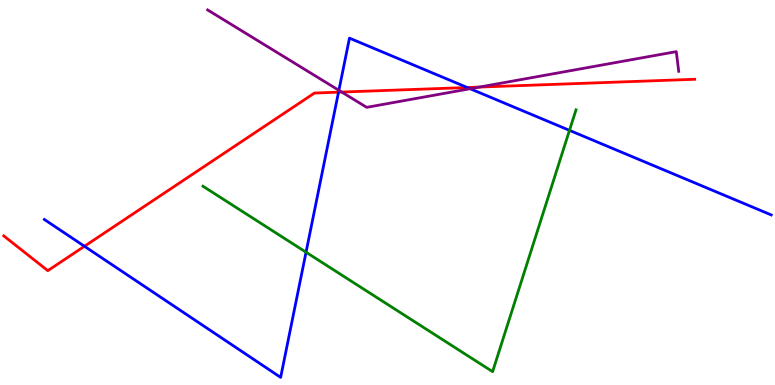[{'lines': ['blue', 'red'], 'intersections': [{'x': 1.09, 'y': 3.6}, {'x': 4.37, 'y': 7.61}, {'x': 6.03, 'y': 7.73}]}, {'lines': ['green', 'red'], 'intersections': []}, {'lines': ['purple', 'red'], 'intersections': [{'x': 4.41, 'y': 7.61}, {'x': 6.19, 'y': 7.74}]}, {'lines': ['blue', 'green'], 'intersections': [{'x': 3.95, 'y': 3.45}, {'x': 7.35, 'y': 6.61}]}, {'lines': ['blue', 'purple'], 'intersections': [{'x': 4.37, 'y': 7.65}, {'x': 6.07, 'y': 7.7}]}, {'lines': ['green', 'purple'], 'intersections': []}]